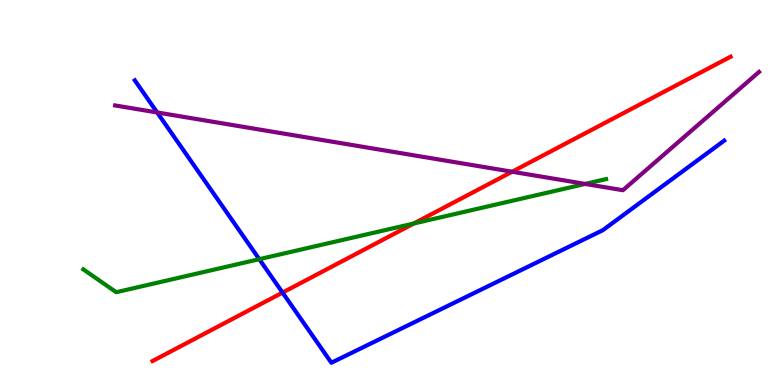[{'lines': ['blue', 'red'], 'intersections': [{'x': 3.65, 'y': 2.4}]}, {'lines': ['green', 'red'], 'intersections': [{'x': 5.34, 'y': 4.19}]}, {'lines': ['purple', 'red'], 'intersections': [{'x': 6.61, 'y': 5.54}]}, {'lines': ['blue', 'green'], 'intersections': [{'x': 3.35, 'y': 3.27}]}, {'lines': ['blue', 'purple'], 'intersections': [{'x': 2.03, 'y': 7.08}]}, {'lines': ['green', 'purple'], 'intersections': [{'x': 7.55, 'y': 5.22}]}]